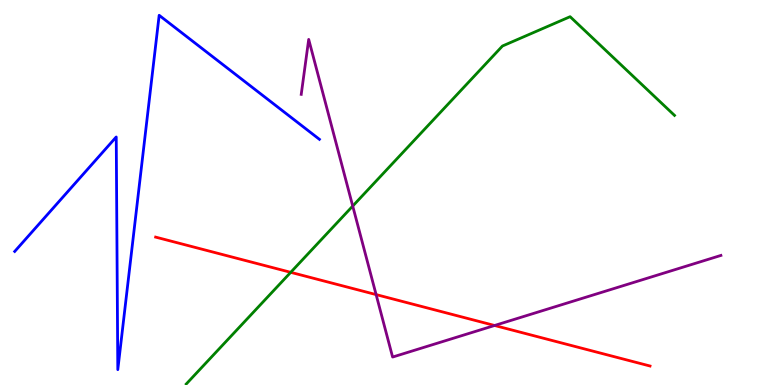[{'lines': ['blue', 'red'], 'intersections': []}, {'lines': ['green', 'red'], 'intersections': [{'x': 3.75, 'y': 2.93}]}, {'lines': ['purple', 'red'], 'intersections': [{'x': 4.85, 'y': 2.35}, {'x': 6.38, 'y': 1.55}]}, {'lines': ['blue', 'green'], 'intersections': []}, {'lines': ['blue', 'purple'], 'intersections': []}, {'lines': ['green', 'purple'], 'intersections': [{'x': 4.55, 'y': 4.65}]}]